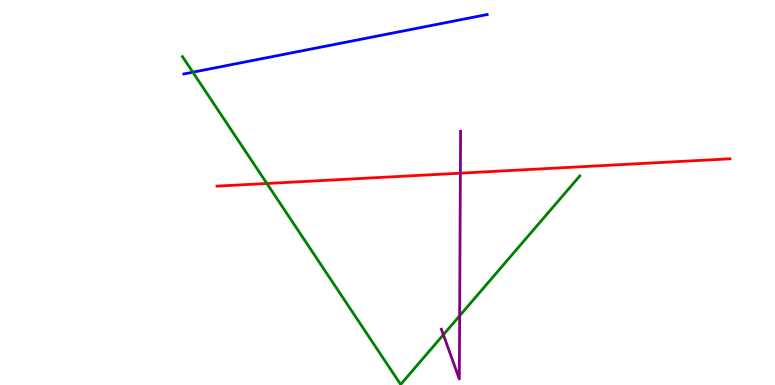[{'lines': ['blue', 'red'], 'intersections': []}, {'lines': ['green', 'red'], 'intersections': [{'x': 3.44, 'y': 5.23}]}, {'lines': ['purple', 'red'], 'intersections': [{'x': 5.94, 'y': 5.5}]}, {'lines': ['blue', 'green'], 'intersections': [{'x': 2.49, 'y': 8.12}]}, {'lines': ['blue', 'purple'], 'intersections': []}, {'lines': ['green', 'purple'], 'intersections': [{'x': 5.72, 'y': 1.31}, {'x': 5.93, 'y': 1.8}]}]